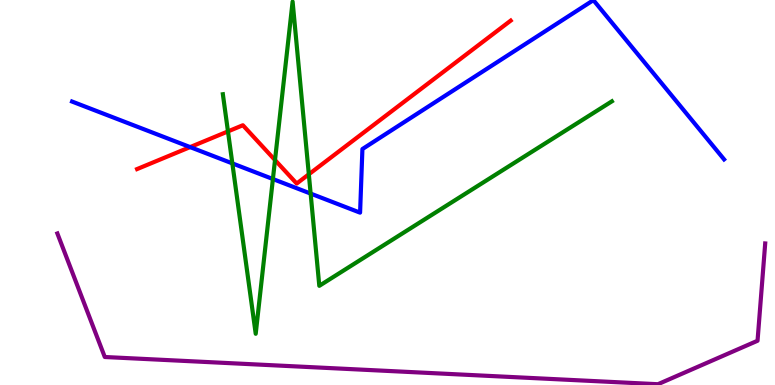[{'lines': ['blue', 'red'], 'intersections': [{'x': 2.45, 'y': 6.18}]}, {'lines': ['green', 'red'], 'intersections': [{'x': 2.94, 'y': 6.59}, {'x': 3.55, 'y': 5.84}, {'x': 3.98, 'y': 5.47}]}, {'lines': ['purple', 'red'], 'intersections': []}, {'lines': ['blue', 'green'], 'intersections': [{'x': 3.0, 'y': 5.76}, {'x': 3.52, 'y': 5.35}, {'x': 4.01, 'y': 4.97}]}, {'lines': ['blue', 'purple'], 'intersections': []}, {'lines': ['green', 'purple'], 'intersections': []}]